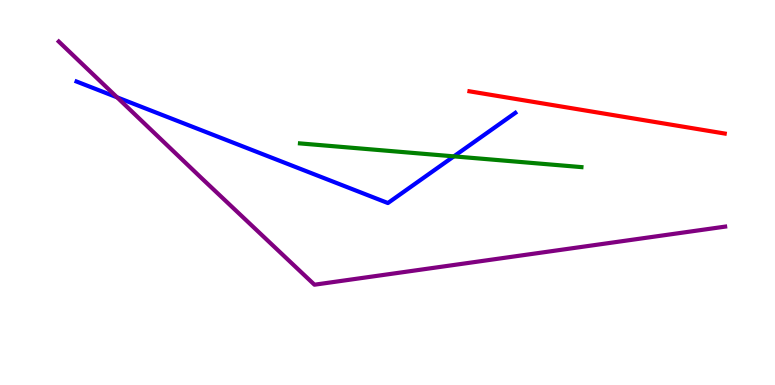[{'lines': ['blue', 'red'], 'intersections': []}, {'lines': ['green', 'red'], 'intersections': []}, {'lines': ['purple', 'red'], 'intersections': []}, {'lines': ['blue', 'green'], 'intersections': [{'x': 5.86, 'y': 5.94}]}, {'lines': ['blue', 'purple'], 'intersections': [{'x': 1.51, 'y': 7.47}]}, {'lines': ['green', 'purple'], 'intersections': []}]